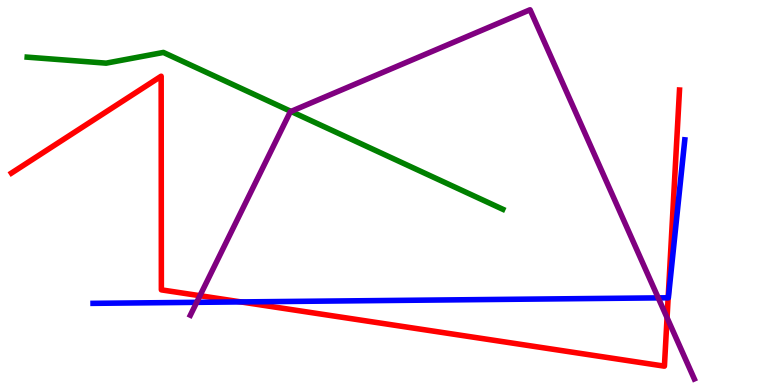[{'lines': ['blue', 'red'], 'intersections': [{'x': 3.11, 'y': 2.16}, {'x': 8.62, 'y': 2.27}]}, {'lines': ['green', 'red'], 'intersections': []}, {'lines': ['purple', 'red'], 'intersections': [{'x': 2.58, 'y': 2.32}, {'x': 8.61, 'y': 1.75}]}, {'lines': ['blue', 'green'], 'intersections': []}, {'lines': ['blue', 'purple'], 'intersections': [{'x': 2.54, 'y': 2.15}, {'x': 8.49, 'y': 2.26}]}, {'lines': ['green', 'purple'], 'intersections': [{'x': 3.75, 'y': 7.11}]}]